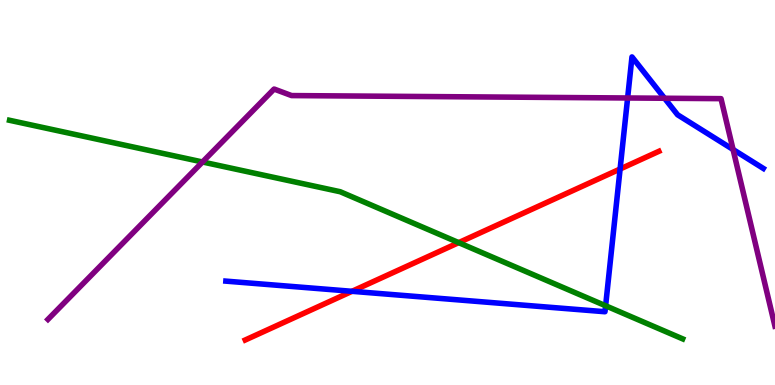[{'lines': ['blue', 'red'], 'intersections': [{'x': 4.54, 'y': 2.43}, {'x': 8.0, 'y': 5.61}]}, {'lines': ['green', 'red'], 'intersections': [{'x': 5.92, 'y': 3.7}]}, {'lines': ['purple', 'red'], 'intersections': []}, {'lines': ['blue', 'green'], 'intersections': [{'x': 7.81, 'y': 2.06}]}, {'lines': ['blue', 'purple'], 'intersections': [{'x': 8.1, 'y': 7.45}, {'x': 8.57, 'y': 7.45}, {'x': 9.46, 'y': 6.12}]}, {'lines': ['green', 'purple'], 'intersections': [{'x': 2.61, 'y': 5.79}]}]